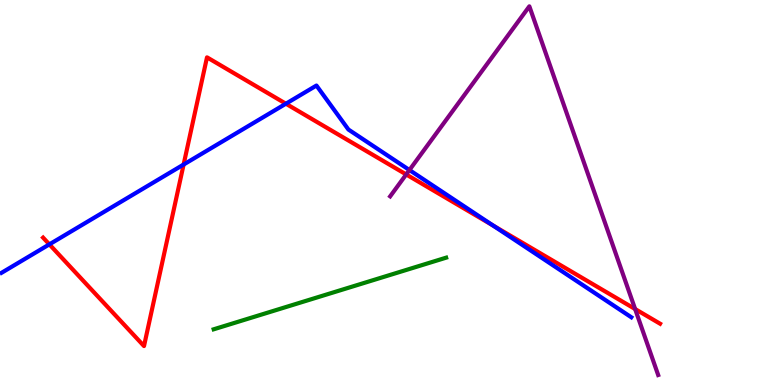[{'lines': ['blue', 'red'], 'intersections': [{'x': 0.637, 'y': 3.65}, {'x': 2.37, 'y': 5.73}, {'x': 3.69, 'y': 7.31}, {'x': 6.36, 'y': 4.14}]}, {'lines': ['green', 'red'], 'intersections': []}, {'lines': ['purple', 'red'], 'intersections': [{'x': 5.24, 'y': 5.47}, {'x': 8.2, 'y': 1.97}]}, {'lines': ['blue', 'green'], 'intersections': []}, {'lines': ['blue', 'purple'], 'intersections': [{'x': 5.28, 'y': 5.58}]}, {'lines': ['green', 'purple'], 'intersections': []}]